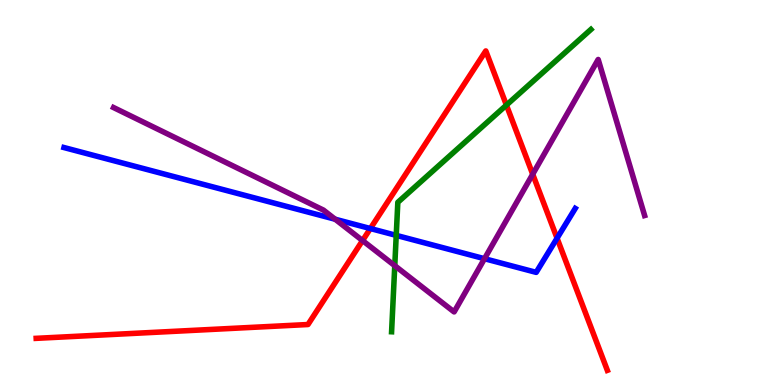[{'lines': ['blue', 'red'], 'intersections': [{'x': 4.78, 'y': 4.06}, {'x': 7.19, 'y': 3.81}]}, {'lines': ['green', 'red'], 'intersections': [{'x': 6.53, 'y': 7.27}]}, {'lines': ['purple', 'red'], 'intersections': [{'x': 4.68, 'y': 3.75}, {'x': 6.87, 'y': 5.47}]}, {'lines': ['blue', 'green'], 'intersections': [{'x': 5.11, 'y': 3.89}]}, {'lines': ['blue', 'purple'], 'intersections': [{'x': 4.32, 'y': 4.31}, {'x': 6.25, 'y': 3.28}]}, {'lines': ['green', 'purple'], 'intersections': [{'x': 5.09, 'y': 3.1}]}]